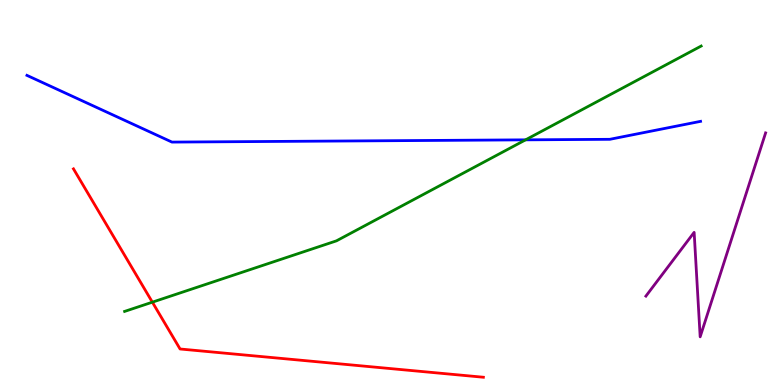[{'lines': ['blue', 'red'], 'intersections': []}, {'lines': ['green', 'red'], 'intersections': [{'x': 1.97, 'y': 2.15}]}, {'lines': ['purple', 'red'], 'intersections': []}, {'lines': ['blue', 'green'], 'intersections': [{'x': 6.78, 'y': 6.37}]}, {'lines': ['blue', 'purple'], 'intersections': []}, {'lines': ['green', 'purple'], 'intersections': []}]